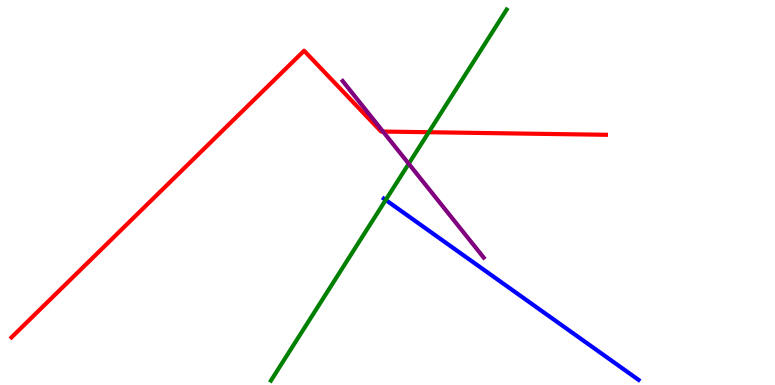[{'lines': ['blue', 'red'], 'intersections': []}, {'lines': ['green', 'red'], 'intersections': [{'x': 5.53, 'y': 6.57}]}, {'lines': ['purple', 'red'], 'intersections': [{'x': 4.94, 'y': 6.58}]}, {'lines': ['blue', 'green'], 'intersections': [{'x': 4.98, 'y': 4.81}]}, {'lines': ['blue', 'purple'], 'intersections': []}, {'lines': ['green', 'purple'], 'intersections': [{'x': 5.27, 'y': 5.75}]}]